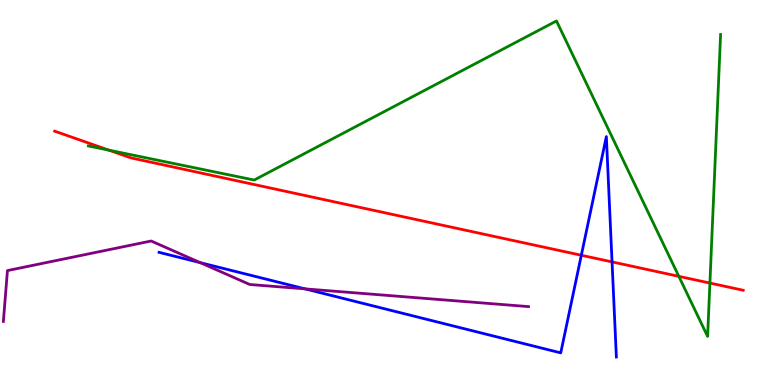[{'lines': ['blue', 'red'], 'intersections': [{'x': 7.5, 'y': 3.37}, {'x': 7.9, 'y': 3.2}]}, {'lines': ['green', 'red'], 'intersections': [{'x': 1.41, 'y': 6.1}, {'x': 8.76, 'y': 2.82}, {'x': 9.16, 'y': 2.65}]}, {'lines': ['purple', 'red'], 'intersections': []}, {'lines': ['blue', 'green'], 'intersections': []}, {'lines': ['blue', 'purple'], 'intersections': [{'x': 2.58, 'y': 3.18}, {'x': 3.94, 'y': 2.5}]}, {'lines': ['green', 'purple'], 'intersections': []}]